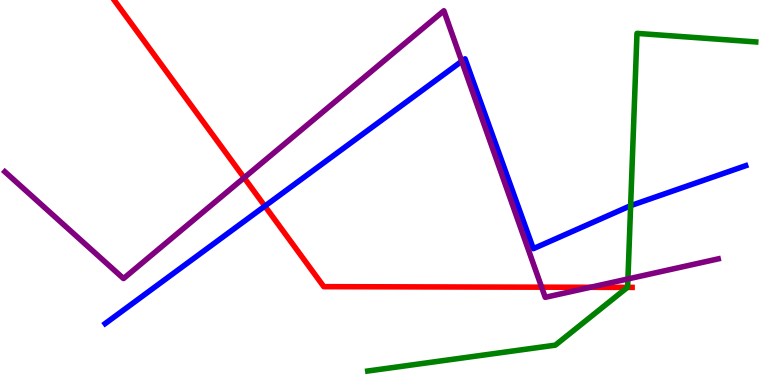[{'lines': ['blue', 'red'], 'intersections': [{'x': 3.42, 'y': 4.65}]}, {'lines': ['green', 'red'], 'intersections': [{'x': 8.1, 'y': 2.54}]}, {'lines': ['purple', 'red'], 'intersections': [{'x': 3.15, 'y': 5.38}, {'x': 6.99, 'y': 2.54}, {'x': 7.62, 'y': 2.54}]}, {'lines': ['blue', 'green'], 'intersections': [{'x': 8.14, 'y': 4.66}]}, {'lines': ['blue', 'purple'], 'intersections': [{'x': 5.96, 'y': 8.41}]}, {'lines': ['green', 'purple'], 'intersections': [{'x': 8.1, 'y': 2.75}]}]